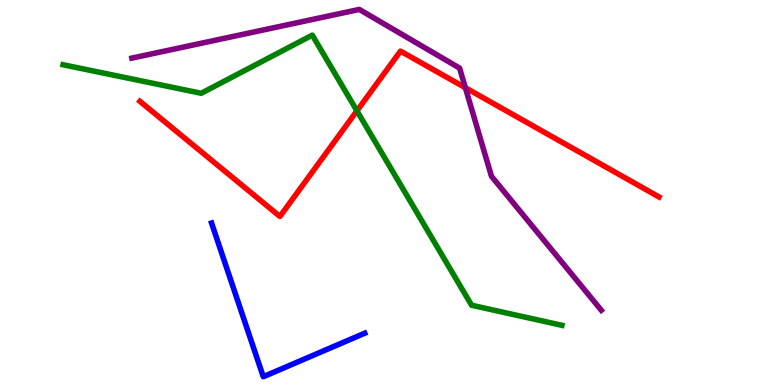[{'lines': ['blue', 'red'], 'intersections': []}, {'lines': ['green', 'red'], 'intersections': [{'x': 4.61, 'y': 7.12}]}, {'lines': ['purple', 'red'], 'intersections': [{'x': 6.0, 'y': 7.72}]}, {'lines': ['blue', 'green'], 'intersections': []}, {'lines': ['blue', 'purple'], 'intersections': []}, {'lines': ['green', 'purple'], 'intersections': []}]